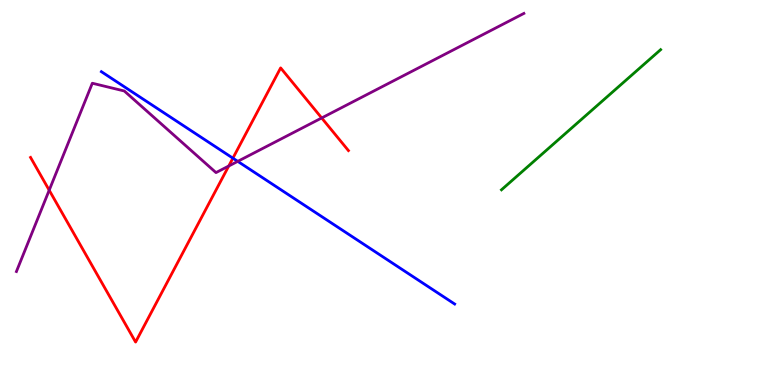[{'lines': ['blue', 'red'], 'intersections': [{'x': 3.01, 'y': 5.89}]}, {'lines': ['green', 'red'], 'intersections': []}, {'lines': ['purple', 'red'], 'intersections': [{'x': 0.635, 'y': 5.06}, {'x': 2.95, 'y': 5.69}, {'x': 4.15, 'y': 6.94}]}, {'lines': ['blue', 'green'], 'intersections': []}, {'lines': ['blue', 'purple'], 'intersections': [{'x': 3.07, 'y': 5.81}]}, {'lines': ['green', 'purple'], 'intersections': []}]